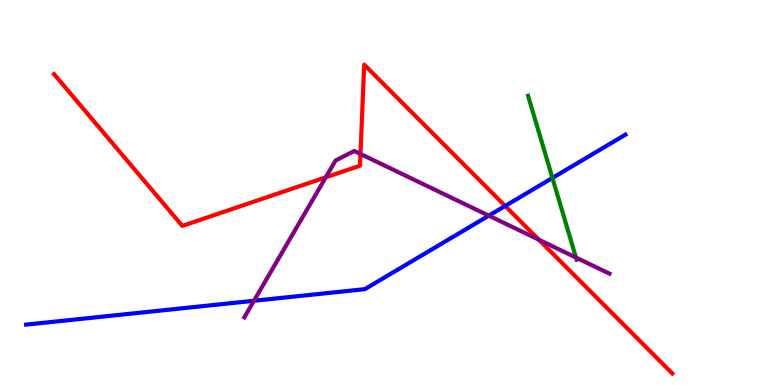[{'lines': ['blue', 'red'], 'intersections': [{'x': 6.52, 'y': 4.65}]}, {'lines': ['green', 'red'], 'intersections': []}, {'lines': ['purple', 'red'], 'intersections': [{'x': 4.2, 'y': 5.39}, {'x': 4.65, 'y': 6.0}, {'x': 6.95, 'y': 3.77}]}, {'lines': ['blue', 'green'], 'intersections': [{'x': 7.13, 'y': 5.38}]}, {'lines': ['blue', 'purple'], 'intersections': [{'x': 3.28, 'y': 2.19}, {'x': 6.31, 'y': 4.4}]}, {'lines': ['green', 'purple'], 'intersections': [{'x': 7.43, 'y': 3.31}]}]